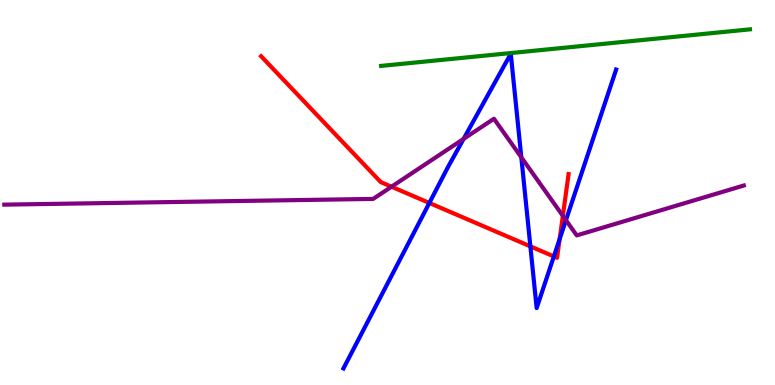[{'lines': ['blue', 'red'], 'intersections': [{'x': 5.54, 'y': 4.73}, {'x': 6.84, 'y': 3.6}, {'x': 7.15, 'y': 3.34}, {'x': 7.22, 'y': 3.79}]}, {'lines': ['green', 'red'], 'intersections': []}, {'lines': ['purple', 'red'], 'intersections': [{'x': 5.05, 'y': 5.15}, {'x': 7.26, 'y': 4.39}]}, {'lines': ['blue', 'green'], 'intersections': []}, {'lines': ['blue', 'purple'], 'intersections': [{'x': 5.98, 'y': 6.39}, {'x': 6.73, 'y': 5.91}, {'x': 7.3, 'y': 4.28}]}, {'lines': ['green', 'purple'], 'intersections': []}]